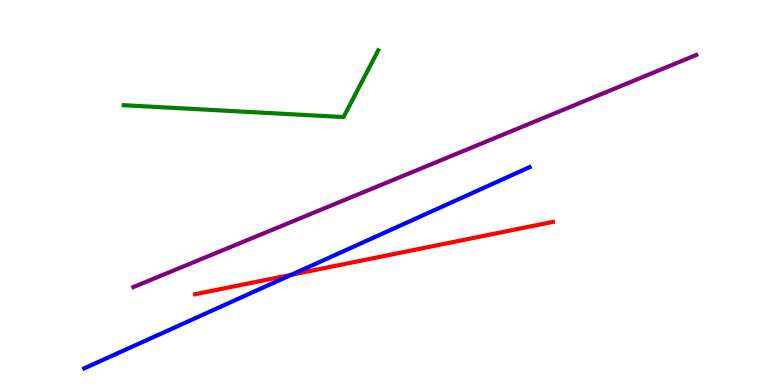[{'lines': ['blue', 'red'], 'intersections': [{'x': 3.76, 'y': 2.86}]}, {'lines': ['green', 'red'], 'intersections': []}, {'lines': ['purple', 'red'], 'intersections': []}, {'lines': ['blue', 'green'], 'intersections': []}, {'lines': ['blue', 'purple'], 'intersections': []}, {'lines': ['green', 'purple'], 'intersections': []}]